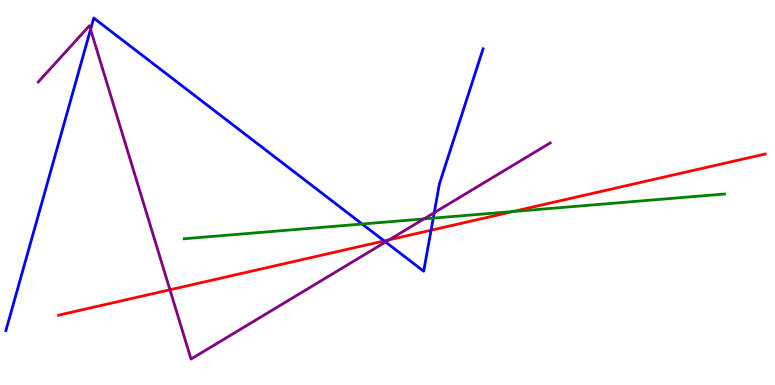[{'lines': ['blue', 'red'], 'intersections': [{'x': 4.96, 'y': 3.74}, {'x': 5.56, 'y': 4.02}]}, {'lines': ['green', 'red'], 'intersections': [{'x': 6.62, 'y': 4.51}]}, {'lines': ['purple', 'red'], 'intersections': [{'x': 2.19, 'y': 2.47}, {'x': 5.02, 'y': 3.77}]}, {'lines': ['blue', 'green'], 'intersections': [{'x': 4.67, 'y': 4.18}, {'x': 5.59, 'y': 4.33}]}, {'lines': ['blue', 'purple'], 'intersections': [{'x': 1.17, 'y': 9.24}, {'x': 4.98, 'y': 3.71}, {'x': 5.6, 'y': 4.48}]}, {'lines': ['green', 'purple'], 'intersections': [{'x': 5.47, 'y': 4.31}]}]